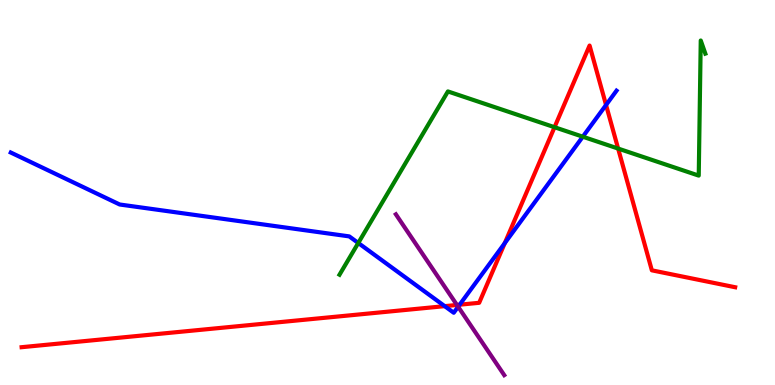[{'lines': ['blue', 'red'], 'intersections': [{'x': 5.74, 'y': 2.05}, {'x': 5.93, 'y': 2.09}, {'x': 6.51, 'y': 3.69}, {'x': 7.82, 'y': 7.27}]}, {'lines': ['green', 'red'], 'intersections': [{'x': 7.16, 'y': 6.7}, {'x': 7.98, 'y': 6.14}]}, {'lines': ['purple', 'red'], 'intersections': [{'x': 5.9, 'y': 2.08}]}, {'lines': ['blue', 'green'], 'intersections': [{'x': 4.62, 'y': 3.69}, {'x': 7.52, 'y': 6.45}]}, {'lines': ['blue', 'purple'], 'intersections': [{'x': 5.91, 'y': 2.03}]}, {'lines': ['green', 'purple'], 'intersections': []}]